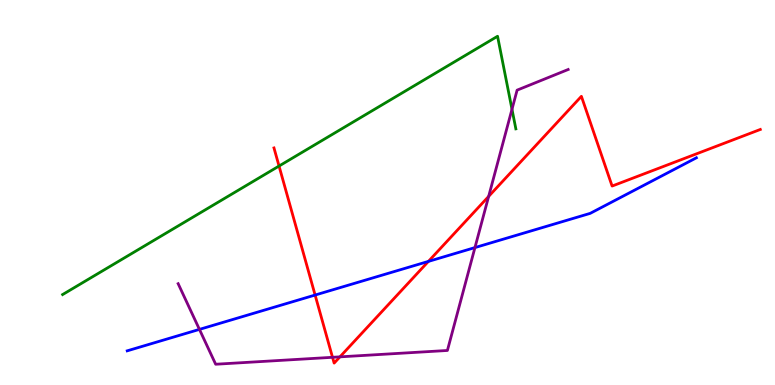[{'lines': ['blue', 'red'], 'intersections': [{'x': 4.07, 'y': 2.34}, {'x': 5.53, 'y': 3.21}]}, {'lines': ['green', 'red'], 'intersections': [{'x': 3.6, 'y': 5.69}]}, {'lines': ['purple', 'red'], 'intersections': [{'x': 4.29, 'y': 0.72}, {'x': 4.39, 'y': 0.731}, {'x': 6.31, 'y': 4.9}]}, {'lines': ['blue', 'green'], 'intersections': []}, {'lines': ['blue', 'purple'], 'intersections': [{'x': 2.57, 'y': 1.44}, {'x': 6.13, 'y': 3.57}]}, {'lines': ['green', 'purple'], 'intersections': [{'x': 6.61, 'y': 7.16}]}]